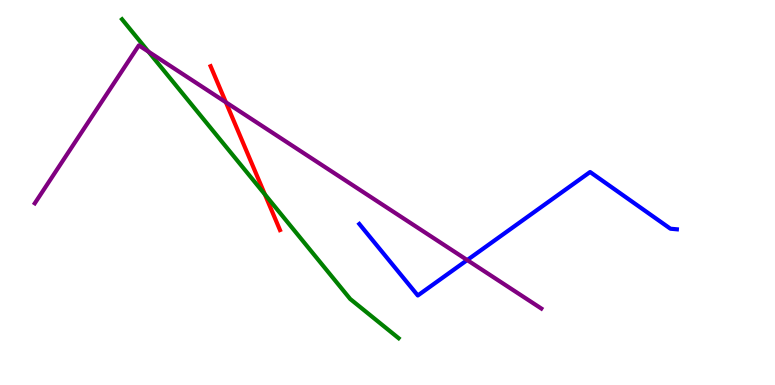[{'lines': ['blue', 'red'], 'intersections': []}, {'lines': ['green', 'red'], 'intersections': [{'x': 3.42, 'y': 4.95}]}, {'lines': ['purple', 'red'], 'intersections': [{'x': 2.91, 'y': 7.34}]}, {'lines': ['blue', 'green'], 'intersections': []}, {'lines': ['blue', 'purple'], 'intersections': [{'x': 6.03, 'y': 3.25}]}, {'lines': ['green', 'purple'], 'intersections': [{'x': 1.91, 'y': 8.66}]}]